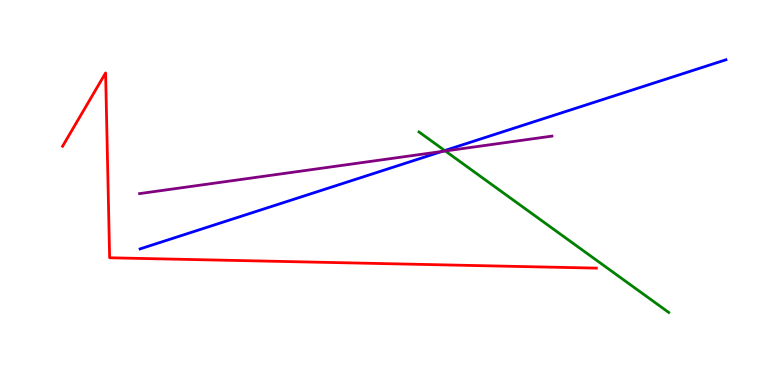[{'lines': ['blue', 'red'], 'intersections': []}, {'lines': ['green', 'red'], 'intersections': []}, {'lines': ['purple', 'red'], 'intersections': []}, {'lines': ['blue', 'green'], 'intersections': [{'x': 5.74, 'y': 6.09}]}, {'lines': ['blue', 'purple'], 'intersections': [{'x': 5.7, 'y': 6.07}]}, {'lines': ['green', 'purple'], 'intersections': [{'x': 5.75, 'y': 6.08}]}]